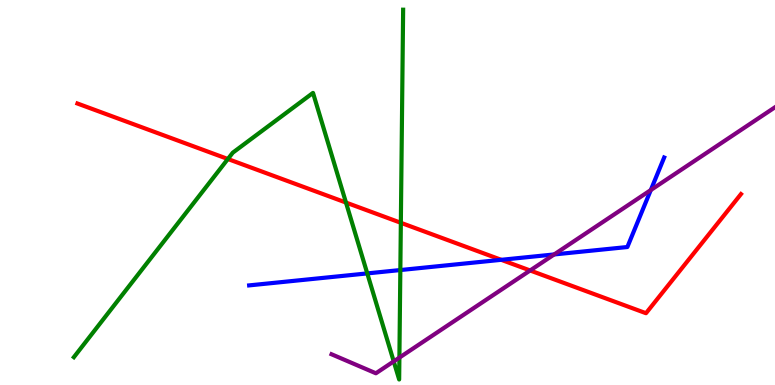[{'lines': ['blue', 'red'], 'intersections': [{'x': 6.47, 'y': 3.25}]}, {'lines': ['green', 'red'], 'intersections': [{'x': 2.94, 'y': 5.87}, {'x': 4.46, 'y': 4.74}, {'x': 5.17, 'y': 4.21}]}, {'lines': ['purple', 'red'], 'intersections': [{'x': 6.84, 'y': 2.97}]}, {'lines': ['blue', 'green'], 'intersections': [{'x': 4.74, 'y': 2.9}, {'x': 5.17, 'y': 2.99}]}, {'lines': ['blue', 'purple'], 'intersections': [{'x': 7.15, 'y': 3.39}, {'x': 8.4, 'y': 5.06}]}, {'lines': ['green', 'purple'], 'intersections': [{'x': 5.08, 'y': 0.613}, {'x': 5.15, 'y': 0.711}]}]